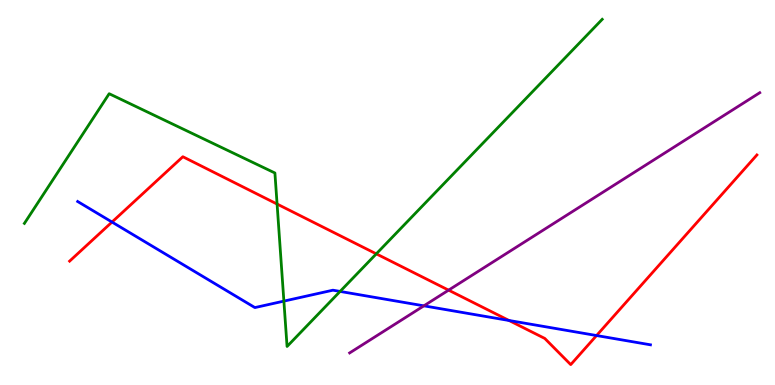[{'lines': ['blue', 'red'], 'intersections': [{'x': 1.45, 'y': 4.23}, {'x': 6.57, 'y': 1.68}, {'x': 7.7, 'y': 1.28}]}, {'lines': ['green', 'red'], 'intersections': [{'x': 3.58, 'y': 4.7}, {'x': 4.86, 'y': 3.41}]}, {'lines': ['purple', 'red'], 'intersections': [{'x': 5.79, 'y': 2.46}]}, {'lines': ['blue', 'green'], 'intersections': [{'x': 3.66, 'y': 2.18}, {'x': 4.39, 'y': 2.43}]}, {'lines': ['blue', 'purple'], 'intersections': [{'x': 5.47, 'y': 2.06}]}, {'lines': ['green', 'purple'], 'intersections': []}]